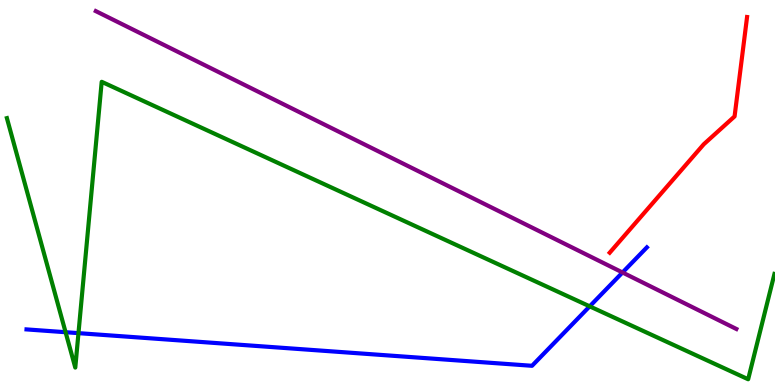[{'lines': ['blue', 'red'], 'intersections': []}, {'lines': ['green', 'red'], 'intersections': []}, {'lines': ['purple', 'red'], 'intersections': []}, {'lines': ['blue', 'green'], 'intersections': [{'x': 0.846, 'y': 1.37}, {'x': 1.01, 'y': 1.35}, {'x': 7.61, 'y': 2.04}]}, {'lines': ['blue', 'purple'], 'intersections': [{'x': 8.03, 'y': 2.92}]}, {'lines': ['green', 'purple'], 'intersections': []}]